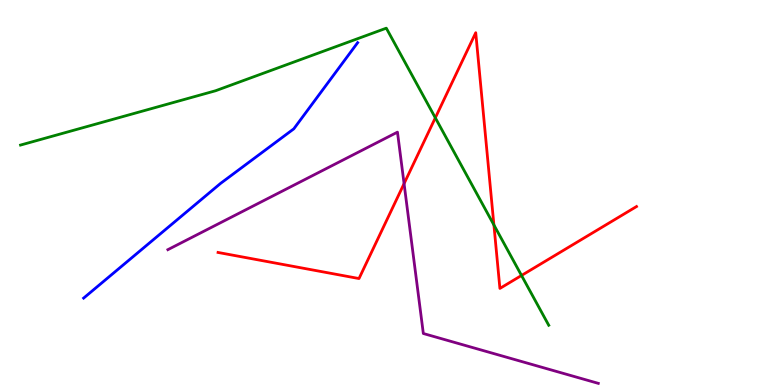[{'lines': ['blue', 'red'], 'intersections': []}, {'lines': ['green', 'red'], 'intersections': [{'x': 5.62, 'y': 6.94}, {'x': 6.37, 'y': 4.16}, {'x': 6.73, 'y': 2.85}]}, {'lines': ['purple', 'red'], 'intersections': [{'x': 5.21, 'y': 5.23}]}, {'lines': ['blue', 'green'], 'intersections': []}, {'lines': ['blue', 'purple'], 'intersections': []}, {'lines': ['green', 'purple'], 'intersections': []}]